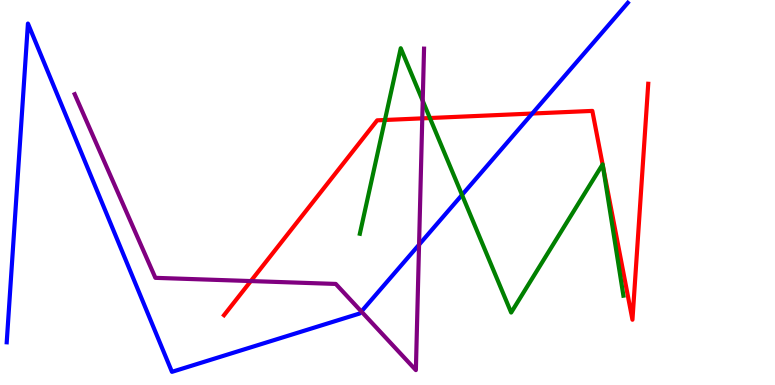[{'lines': ['blue', 'red'], 'intersections': [{'x': 6.87, 'y': 7.05}]}, {'lines': ['green', 'red'], 'intersections': [{'x': 4.97, 'y': 6.88}, {'x': 5.55, 'y': 6.93}, {'x': 7.78, 'y': 5.73}, {'x': 7.78, 'y': 5.7}]}, {'lines': ['purple', 'red'], 'intersections': [{'x': 3.24, 'y': 2.7}, {'x': 5.45, 'y': 6.93}]}, {'lines': ['blue', 'green'], 'intersections': [{'x': 5.96, 'y': 4.94}]}, {'lines': ['blue', 'purple'], 'intersections': [{'x': 4.66, 'y': 1.91}, {'x': 5.41, 'y': 3.64}]}, {'lines': ['green', 'purple'], 'intersections': [{'x': 5.45, 'y': 7.38}]}]